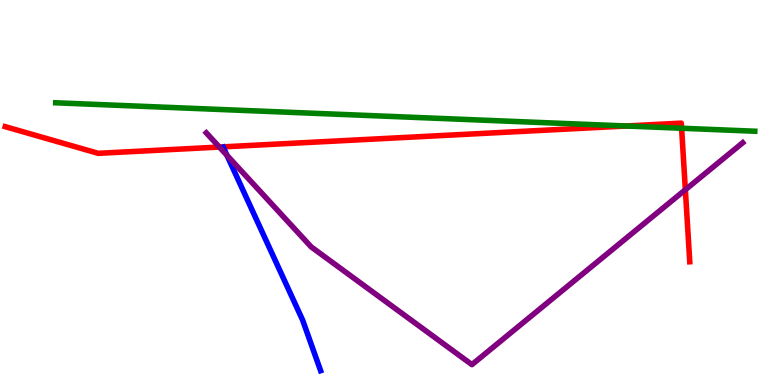[{'lines': ['blue', 'red'], 'intersections': []}, {'lines': ['green', 'red'], 'intersections': [{'x': 8.08, 'y': 6.73}, {'x': 8.79, 'y': 6.67}]}, {'lines': ['purple', 'red'], 'intersections': [{'x': 2.83, 'y': 6.18}, {'x': 8.84, 'y': 5.07}]}, {'lines': ['blue', 'green'], 'intersections': []}, {'lines': ['blue', 'purple'], 'intersections': [{'x': 2.93, 'y': 5.97}]}, {'lines': ['green', 'purple'], 'intersections': []}]